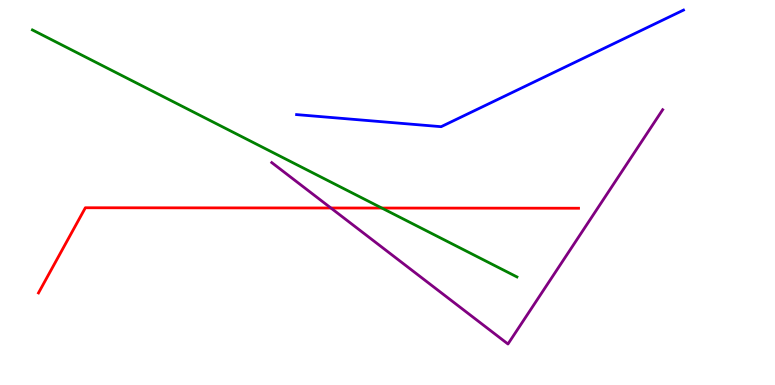[{'lines': ['blue', 'red'], 'intersections': []}, {'lines': ['green', 'red'], 'intersections': [{'x': 4.93, 'y': 4.6}]}, {'lines': ['purple', 'red'], 'intersections': [{'x': 4.27, 'y': 4.6}]}, {'lines': ['blue', 'green'], 'intersections': []}, {'lines': ['blue', 'purple'], 'intersections': []}, {'lines': ['green', 'purple'], 'intersections': []}]